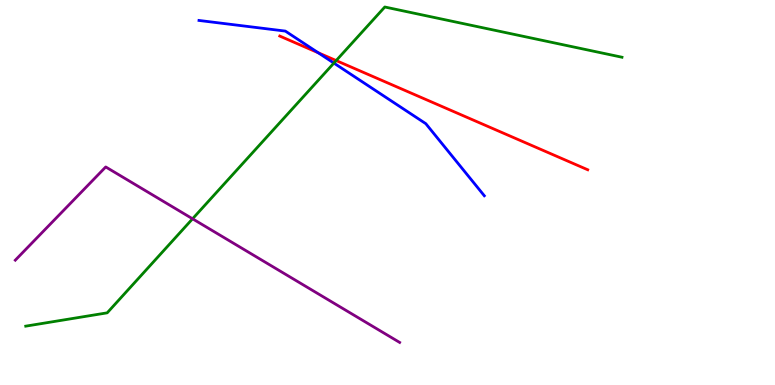[{'lines': ['blue', 'red'], 'intersections': [{'x': 4.11, 'y': 8.63}]}, {'lines': ['green', 'red'], 'intersections': [{'x': 4.34, 'y': 8.43}]}, {'lines': ['purple', 'red'], 'intersections': []}, {'lines': ['blue', 'green'], 'intersections': [{'x': 4.31, 'y': 8.36}]}, {'lines': ['blue', 'purple'], 'intersections': []}, {'lines': ['green', 'purple'], 'intersections': [{'x': 2.48, 'y': 4.32}]}]